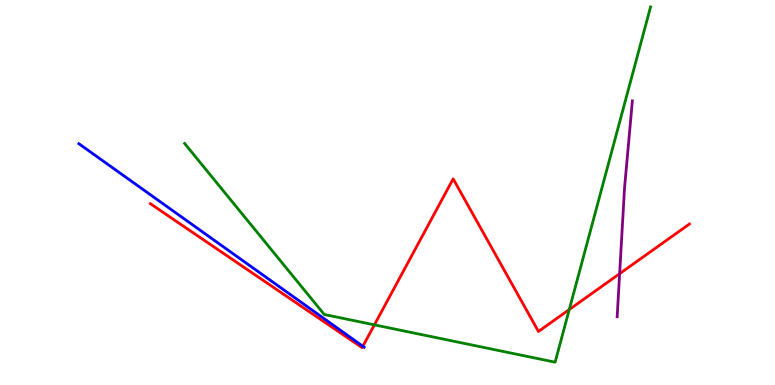[{'lines': ['blue', 'red'], 'intersections': [{'x': 4.68, 'y': 1.01}]}, {'lines': ['green', 'red'], 'intersections': [{'x': 4.83, 'y': 1.56}, {'x': 7.35, 'y': 1.96}]}, {'lines': ['purple', 'red'], 'intersections': [{'x': 8.0, 'y': 2.89}]}, {'lines': ['blue', 'green'], 'intersections': []}, {'lines': ['blue', 'purple'], 'intersections': []}, {'lines': ['green', 'purple'], 'intersections': []}]